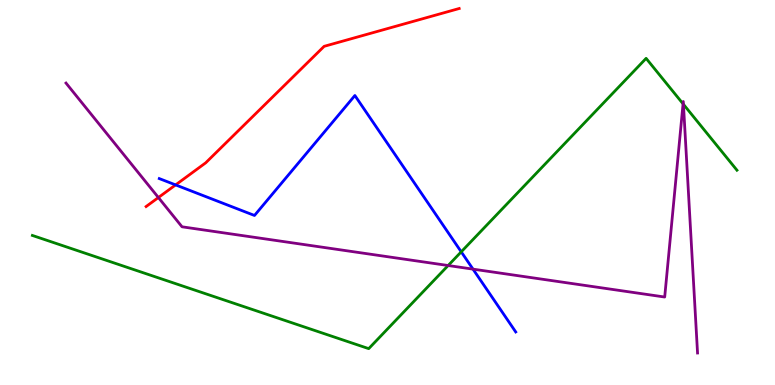[{'lines': ['blue', 'red'], 'intersections': [{'x': 2.27, 'y': 5.2}]}, {'lines': ['green', 'red'], 'intersections': []}, {'lines': ['purple', 'red'], 'intersections': [{'x': 2.04, 'y': 4.87}]}, {'lines': ['blue', 'green'], 'intersections': [{'x': 5.95, 'y': 3.46}]}, {'lines': ['blue', 'purple'], 'intersections': [{'x': 6.1, 'y': 3.01}]}, {'lines': ['green', 'purple'], 'intersections': [{'x': 5.78, 'y': 3.1}, {'x': 8.81, 'y': 7.3}, {'x': 8.82, 'y': 7.29}]}]